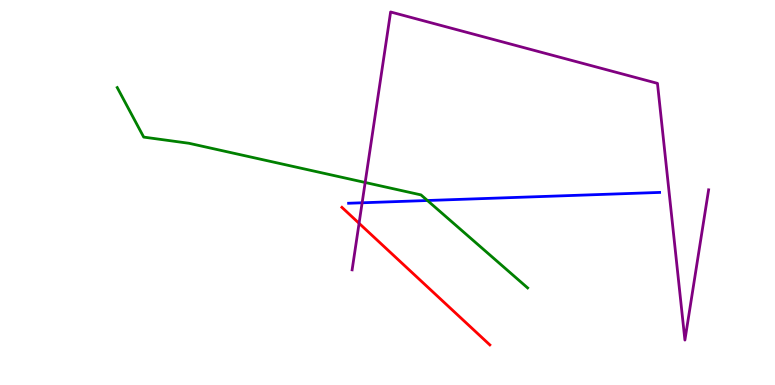[{'lines': ['blue', 'red'], 'intersections': []}, {'lines': ['green', 'red'], 'intersections': []}, {'lines': ['purple', 'red'], 'intersections': [{'x': 4.63, 'y': 4.2}]}, {'lines': ['blue', 'green'], 'intersections': [{'x': 5.52, 'y': 4.79}]}, {'lines': ['blue', 'purple'], 'intersections': [{'x': 4.67, 'y': 4.73}]}, {'lines': ['green', 'purple'], 'intersections': [{'x': 4.71, 'y': 5.26}]}]